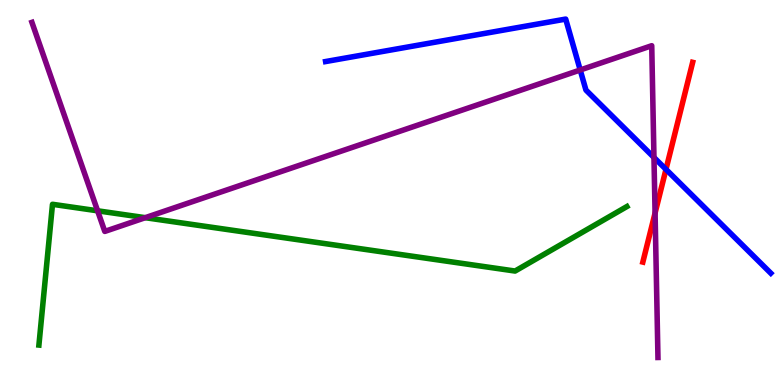[{'lines': ['blue', 'red'], 'intersections': [{'x': 8.59, 'y': 5.6}]}, {'lines': ['green', 'red'], 'intersections': []}, {'lines': ['purple', 'red'], 'intersections': [{'x': 8.45, 'y': 4.47}]}, {'lines': ['blue', 'green'], 'intersections': []}, {'lines': ['blue', 'purple'], 'intersections': [{'x': 7.49, 'y': 8.18}, {'x': 8.44, 'y': 5.91}]}, {'lines': ['green', 'purple'], 'intersections': [{'x': 1.26, 'y': 4.52}, {'x': 1.87, 'y': 4.35}]}]